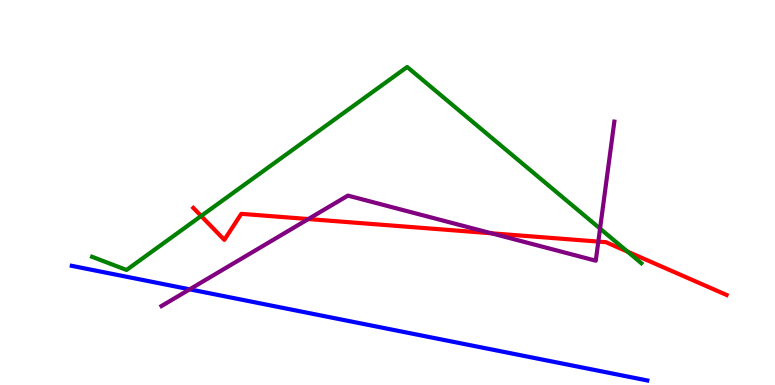[{'lines': ['blue', 'red'], 'intersections': []}, {'lines': ['green', 'red'], 'intersections': [{'x': 2.6, 'y': 4.39}, {'x': 8.1, 'y': 3.46}]}, {'lines': ['purple', 'red'], 'intersections': [{'x': 3.98, 'y': 4.31}, {'x': 6.34, 'y': 3.94}, {'x': 7.72, 'y': 3.72}]}, {'lines': ['blue', 'green'], 'intersections': []}, {'lines': ['blue', 'purple'], 'intersections': [{'x': 2.45, 'y': 2.49}]}, {'lines': ['green', 'purple'], 'intersections': [{'x': 7.74, 'y': 4.06}]}]